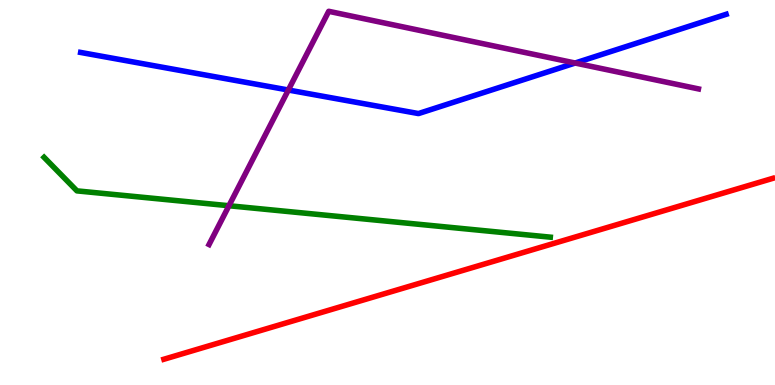[{'lines': ['blue', 'red'], 'intersections': []}, {'lines': ['green', 'red'], 'intersections': []}, {'lines': ['purple', 'red'], 'intersections': []}, {'lines': ['blue', 'green'], 'intersections': []}, {'lines': ['blue', 'purple'], 'intersections': [{'x': 3.72, 'y': 7.66}, {'x': 7.42, 'y': 8.36}]}, {'lines': ['green', 'purple'], 'intersections': [{'x': 2.95, 'y': 4.66}]}]